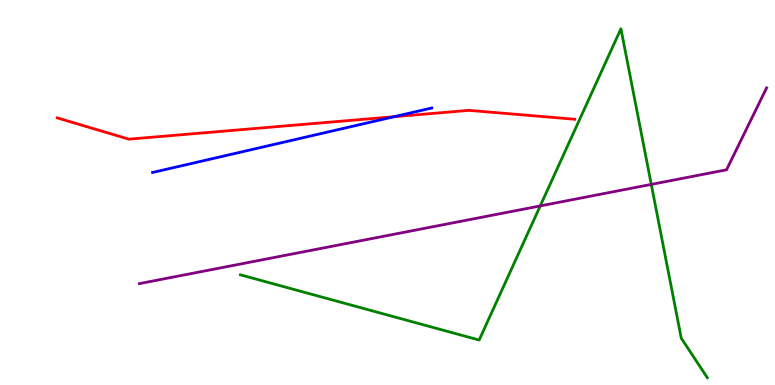[{'lines': ['blue', 'red'], 'intersections': [{'x': 5.09, 'y': 6.97}]}, {'lines': ['green', 'red'], 'intersections': []}, {'lines': ['purple', 'red'], 'intersections': []}, {'lines': ['blue', 'green'], 'intersections': []}, {'lines': ['blue', 'purple'], 'intersections': []}, {'lines': ['green', 'purple'], 'intersections': [{'x': 6.97, 'y': 4.65}, {'x': 8.4, 'y': 5.21}]}]